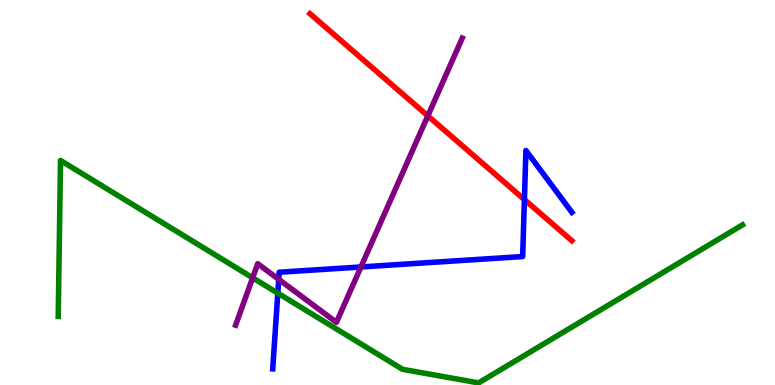[{'lines': ['blue', 'red'], 'intersections': [{'x': 6.77, 'y': 4.82}]}, {'lines': ['green', 'red'], 'intersections': []}, {'lines': ['purple', 'red'], 'intersections': [{'x': 5.52, 'y': 6.99}]}, {'lines': ['blue', 'green'], 'intersections': [{'x': 3.58, 'y': 2.39}]}, {'lines': ['blue', 'purple'], 'intersections': [{'x': 3.6, 'y': 2.74}, {'x': 4.66, 'y': 3.07}]}, {'lines': ['green', 'purple'], 'intersections': [{'x': 3.26, 'y': 2.78}]}]